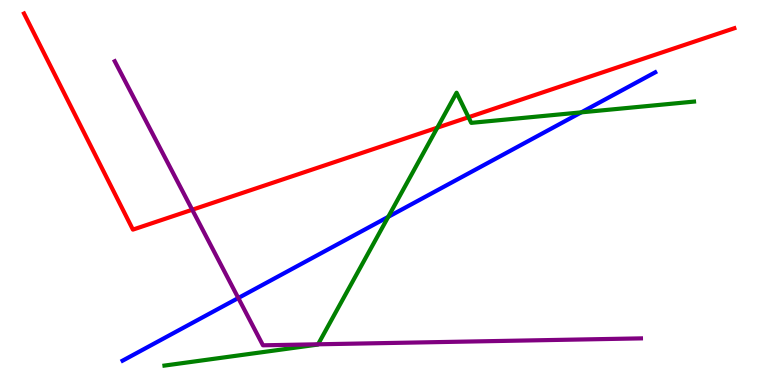[{'lines': ['blue', 'red'], 'intersections': []}, {'lines': ['green', 'red'], 'intersections': [{'x': 5.64, 'y': 6.68}, {'x': 6.05, 'y': 6.95}]}, {'lines': ['purple', 'red'], 'intersections': [{'x': 2.48, 'y': 4.55}]}, {'lines': ['blue', 'green'], 'intersections': [{'x': 5.01, 'y': 4.37}, {'x': 7.5, 'y': 7.08}]}, {'lines': ['blue', 'purple'], 'intersections': [{'x': 3.07, 'y': 2.26}]}, {'lines': ['green', 'purple'], 'intersections': [{'x': 4.1, 'y': 1.06}]}]